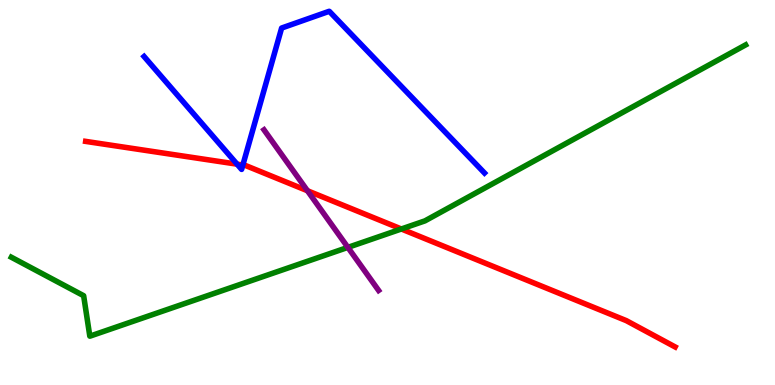[{'lines': ['blue', 'red'], 'intersections': [{'x': 3.06, 'y': 5.74}, {'x': 3.13, 'y': 5.71}]}, {'lines': ['green', 'red'], 'intersections': [{'x': 5.18, 'y': 4.05}]}, {'lines': ['purple', 'red'], 'intersections': [{'x': 3.97, 'y': 5.05}]}, {'lines': ['blue', 'green'], 'intersections': []}, {'lines': ['blue', 'purple'], 'intersections': []}, {'lines': ['green', 'purple'], 'intersections': [{'x': 4.49, 'y': 3.57}]}]